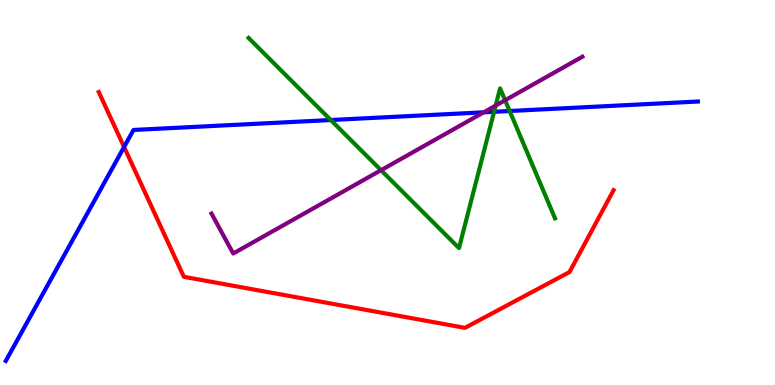[{'lines': ['blue', 'red'], 'intersections': [{'x': 1.6, 'y': 6.18}]}, {'lines': ['green', 'red'], 'intersections': []}, {'lines': ['purple', 'red'], 'intersections': []}, {'lines': ['blue', 'green'], 'intersections': [{'x': 4.27, 'y': 6.88}, {'x': 6.38, 'y': 7.1}, {'x': 6.58, 'y': 7.12}]}, {'lines': ['blue', 'purple'], 'intersections': [{'x': 6.24, 'y': 7.08}]}, {'lines': ['green', 'purple'], 'intersections': [{'x': 4.92, 'y': 5.58}, {'x': 6.4, 'y': 7.26}, {'x': 6.52, 'y': 7.4}]}]